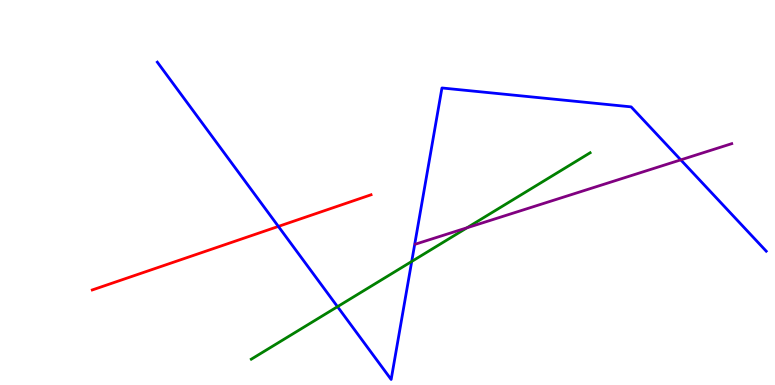[{'lines': ['blue', 'red'], 'intersections': [{'x': 3.59, 'y': 4.12}]}, {'lines': ['green', 'red'], 'intersections': []}, {'lines': ['purple', 'red'], 'intersections': []}, {'lines': ['blue', 'green'], 'intersections': [{'x': 4.35, 'y': 2.03}, {'x': 5.31, 'y': 3.21}]}, {'lines': ['blue', 'purple'], 'intersections': [{'x': 8.78, 'y': 5.85}]}, {'lines': ['green', 'purple'], 'intersections': [{'x': 6.03, 'y': 4.08}]}]